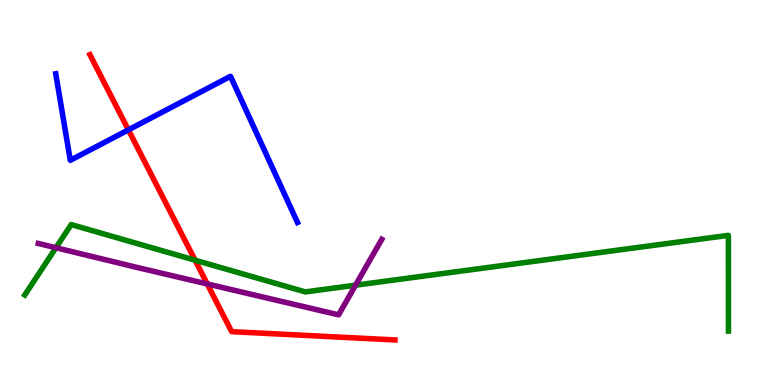[{'lines': ['blue', 'red'], 'intersections': [{'x': 1.66, 'y': 6.63}]}, {'lines': ['green', 'red'], 'intersections': [{'x': 2.52, 'y': 3.24}]}, {'lines': ['purple', 'red'], 'intersections': [{'x': 2.67, 'y': 2.62}]}, {'lines': ['blue', 'green'], 'intersections': []}, {'lines': ['blue', 'purple'], 'intersections': []}, {'lines': ['green', 'purple'], 'intersections': [{'x': 0.722, 'y': 3.57}, {'x': 4.59, 'y': 2.59}]}]